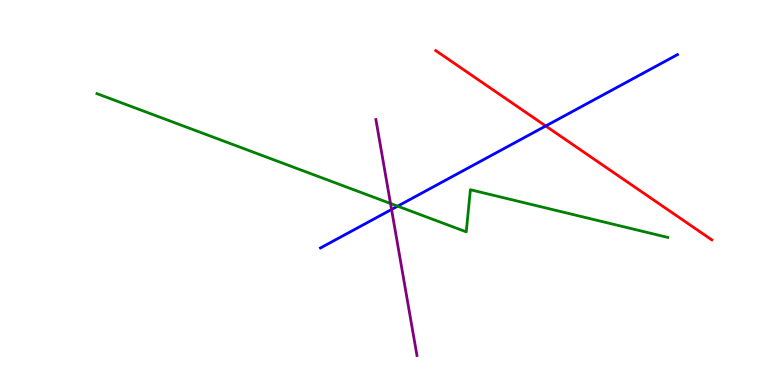[{'lines': ['blue', 'red'], 'intersections': [{'x': 7.04, 'y': 6.73}]}, {'lines': ['green', 'red'], 'intersections': []}, {'lines': ['purple', 'red'], 'intersections': []}, {'lines': ['blue', 'green'], 'intersections': [{'x': 5.13, 'y': 4.65}]}, {'lines': ['blue', 'purple'], 'intersections': [{'x': 5.05, 'y': 4.56}]}, {'lines': ['green', 'purple'], 'intersections': [{'x': 5.04, 'y': 4.71}]}]